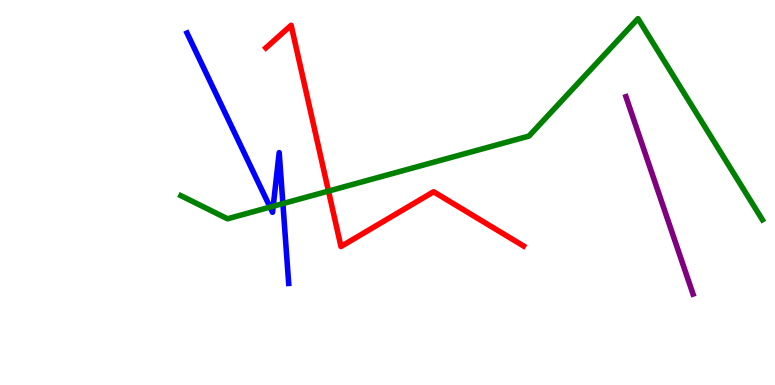[{'lines': ['blue', 'red'], 'intersections': []}, {'lines': ['green', 'red'], 'intersections': [{'x': 4.24, 'y': 5.04}]}, {'lines': ['purple', 'red'], 'intersections': []}, {'lines': ['blue', 'green'], 'intersections': [{'x': 3.48, 'y': 4.62}, {'x': 3.53, 'y': 4.64}, {'x': 3.65, 'y': 4.71}]}, {'lines': ['blue', 'purple'], 'intersections': []}, {'lines': ['green', 'purple'], 'intersections': []}]